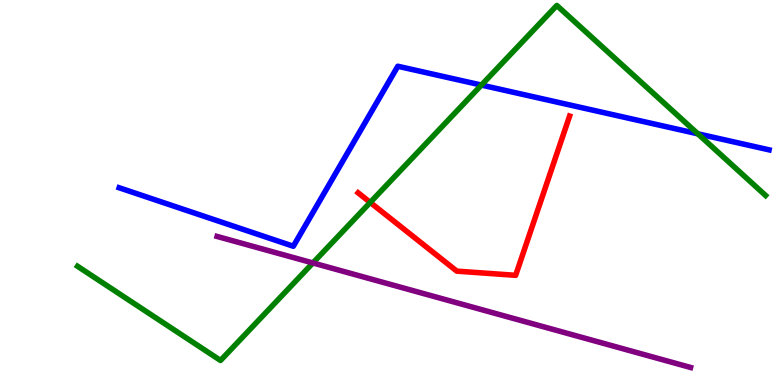[{'lines': ['blue', 'red'], 'intersections': []}, {'lines': ['green', 'red'], 'intersections': [{'x': 4.78, 'y': 4.74}]}, {'lines': ['purple', 'red'], 'intersections': []}, {'lines': ['blue', 'green'], 'intersections': [{'x': 6.21, 'y': 7.79}, {'x': 9.0, 'y': 6.52}]}, {'lines': ['blue', 'purple'], 'intersections': []}, {'lines': ['green', 'purple'], 'intersections': [{'x': 4.04, 'y': 3.17}]}]